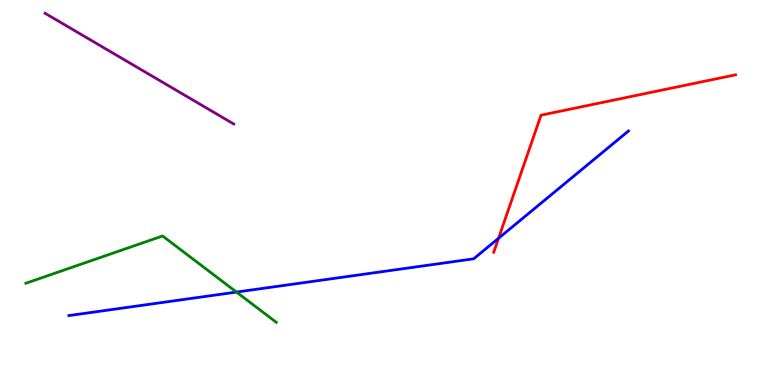[{'lines': ['blue', 'red'], 'intersections': [{'x': 6.43, 'y': 3.81}]}, {'lines': ['green', 'red'], 'intersections': []}, {'lines': ['purple', 'red'], 'intersections': []}, {'lines': ['blue', 'green'], 'intersections': [{'x': 3.05, 'y': 2.41}]}, {'lines': ['blue', 'purple'], 'intersections': []}, {'lines': ['green', 'purple'], 'intersections': []}]